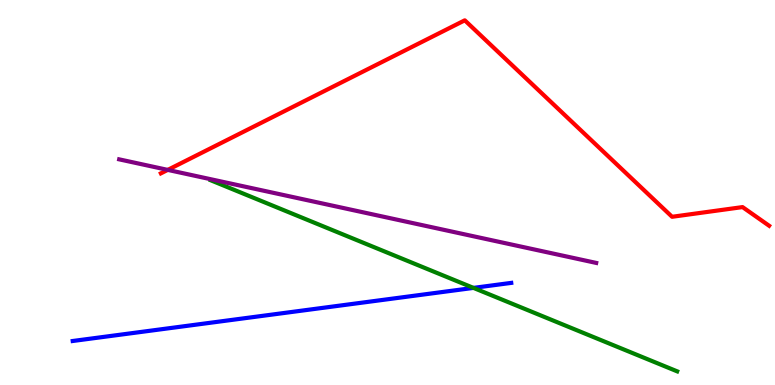[{'lines': ['blue', 'red'], 'intersections': []}, {'lines': ['green', 'red'], 'intersections': []}, {'lines': ['purple', 'red'], 'intersections': [{'x': 2.16, 'y': 5.59}]}, {'lines': ['blue', 'green'], 'intersections': [{'x': 6.11, 'y': 2.52}]}, {'lines': ['blue', 'purple'], 'intersections': []}, {'lines': ['green', 'purple'], 'intersections': []}]